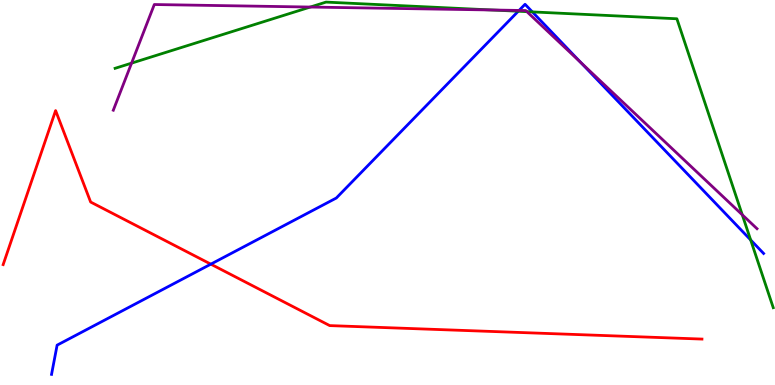[{'lines': ['blue', 'red'], 'intersections': [{'x': 2.72, 'y': 3.14}]}, {'lines': ['green', 'red'], 'intersections': []}, {'lines': ['purple', 'red'], 'intersections': []}, {'lines': ['blue', 'green'], 'intersections': [{'x': 6.69, 'y': 9.71}, {'x': 6.87, 'y': 9.69}, {'x': 9.69, 'y': 3.77}]}, {'lines': ['blue', 'purple'], 'intersections': [{'x': 6.7, 'y': 9.73}, {'x': 7.49, 'y': 8.38}]}, {'lines': ['green', 'purple'], 'intersections': [{'x': 1.7, 'y': 8.36}, {'x': 4.0, 'y': 9.82}, {'x': 6.35, 'y': 9.74}, {'x': 6.8, 'y': 9.7}, {'x': 9.58, 'y': 4.42}]}]